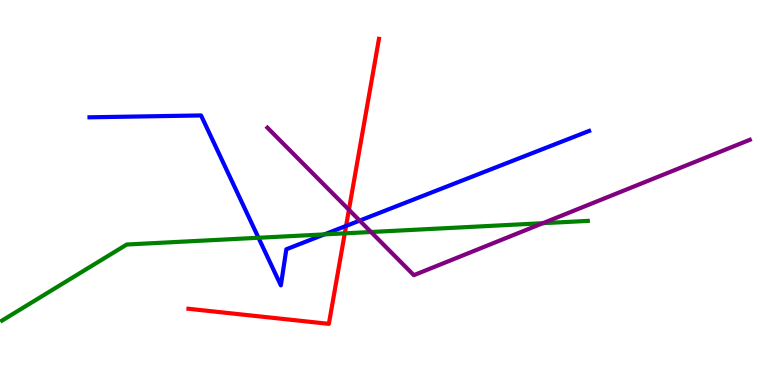[{'lines': ['blue', 'red'], 'intersections': [{'x': 4.47, 'y': 4.13}]}, {'lines': ['green', 'red'], 'intersections': [{'x': 4.45, 'y': 3.94}]}, {'lines': ['purple', 'red'], 'intersections': [{'x': 4.5, 'y': 4.55}]}, {'lines': ['blue', 'green'], 'intersections': [{'x': 3.34, 'y': 3.82}, {'x': 4.19, 'y': 3.91}]}, {'lines': ['blue', 'purple'], 'intersections': [{'x': 4.64, 'y': 4.27}]}, {'lines': ['green', 'purple'], 'intersections': [{'x': 4.79, 'y': 3.97}, {'x': 7.0, 'y': 4.2}]}]